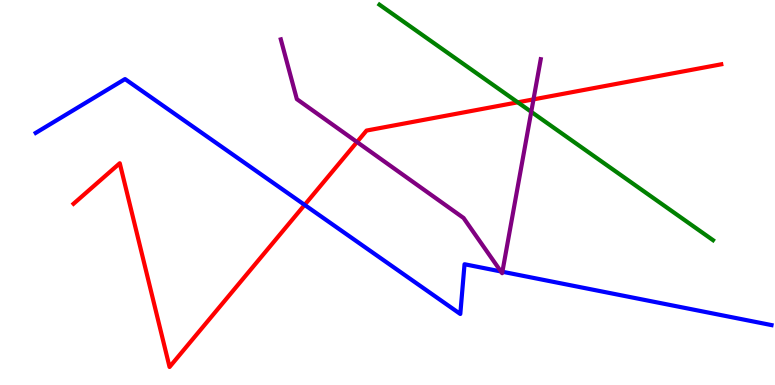[{'lines': ['blue', 'red'], 'intersections': [{'x': 3.93, 'y': 4.68}]}, {'lines': ['green', 'red'], 'intersections': [{'x': 6.68, 'y': 7.34}]}, {'lines': ['purple', 'red'], 'intersections': [{'x': 4.61, 'y': 6.31}, {'x': 6.88, 'y': 7.42}]}, {'lines': ['blue', 'green'], 'intersections': []}, {'lines': ['blue', 'purple'], 'intersections': [{'x': 6.46, 'y': 2.95}, {'x': 6.48, 'y': 2.94}]}, {'lines': ['green', 'purple'], 'intersections': [{'x': 6.85, 'y': 7.1}]}]